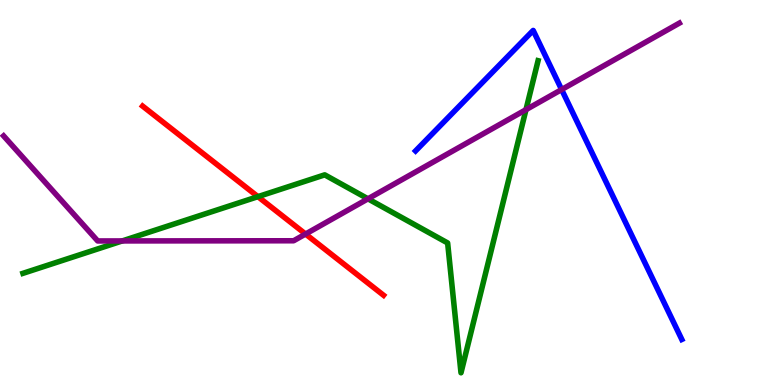[{'lines': ['blue', 'red'], 'intersections': []}, {'lines': ['green', 'red'], 'intersections': [{'x': 3.33, 'y': 4.89}]}, {'lines': ['purple', 'red'], 'intersections': [{'x': 3.94, 'y': 3.92}]}, {'lines': ['blue', 'green'], 'intersections': []}, {'lines': ['blue', 'purple'], 'intersections': [{'x': 7.25, 'y': 7.67}]}, {'lines': ['green', 'purple'], 'intersections': [{'x': 1.58, 'y': 3.74}, {'x': 4.75, 'y': 4.84}, {'x': 6.79, 'y': 7.15}]}]